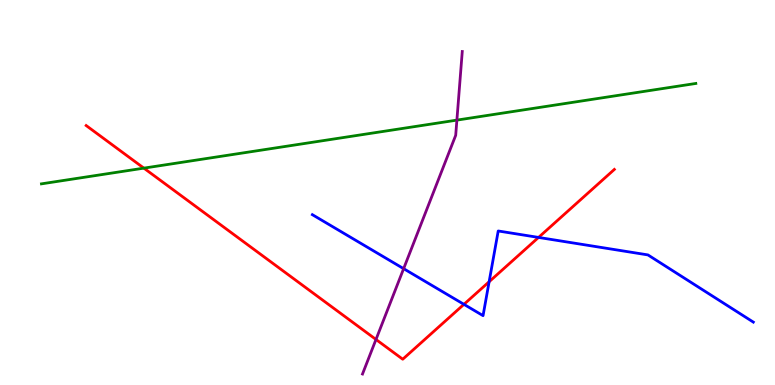[{'lines': ['blue', 'red'], 'intersections': [{'x': 5.99, 'y': 2.1}, {'x': 6.31, 'y': 2.68}, {'x': 6.95, 'y': 3.83}]}, {'lines': ['green', 'red'], 'intersections': [{'x': 1.86, 'y': 5.63}]}, {'lines': ['purple', 'red'], 'intersections': [{'x': 4.85, 'y': 1.18}]}, {'lines': ['blue', 'green'], 'intersections': []}, {'lines': ['blue', 'purple'], 'intersections': [{'x': 5.21, 'y': 3.02}]}, {'lines': ['green', 'purple'], 'intersections': [{'x': 5.9, 'y': 6.88}]}]